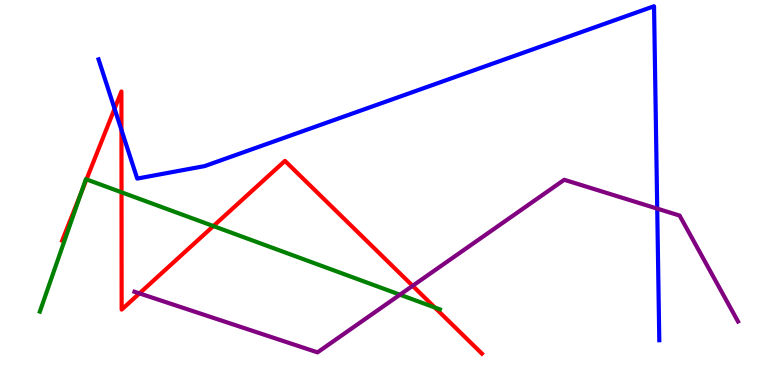[{'lines': ['blue', 'red'], 'intersections': [{'x': 1.48, 'y': 7.18}, {'x': 1.57, 'y': 6.62}]}, {'lines': ['green', 'red'], 'intersections': [{'x': 1.05, 'y': 4.99}, {'x': 1.12, 'y': 5.34}, {'x': 1.57, 'y': 5.01}, {'x': 2.75, 'y': 4.13}, {'x': 5.61, 'y': 2.01}]}, {'lines': ['purple', 'red'], 'intersections': [{'x': 1.8, 'y': 2.38}, {'x': 5.32, 'y': 2.58}]}, {'lines': ['blue', 'green'], 'intersections': []}, {'lines': ['blue', 'purple'], 'intersections': [{'x': 8.48, 'y': 4.58}]}, {'lines': ['green', 'purple'], 'intersections': [{'x': 5.16, 'y': 2.35}]}]